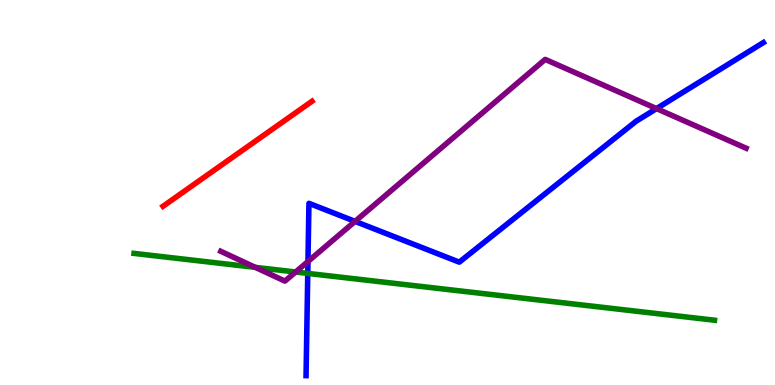[{'lines': ['blue', 'red'], 'intersections': []}, {'lines': ['green', 'red'], 'intersections': []}, {'lines': ['purple', 'red'], 'intersections': []}, {'lines': ['blue', 'green'], 'intersections': [{'x': 3.97, 'y': 2.9}]}, {'lines': ['blue', 'purple'], 'intersections': [{'x': 3.97, 'y': 3.21}, {'x': 4.58, 'y': 4.25}, {'x': 8.47, 'y': 7.18}]}, {'lines': ['green', 'purple'], 'intersections': [{'x': 3.29, 'y': 3.06}, {'x': 3.81, 'y': 2.94}]}]